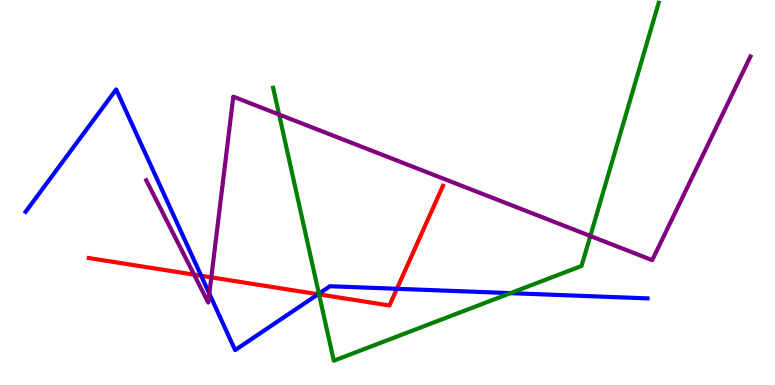[{'lines': ['blue', 'red'], 'intersections': [{'x': 2.6, 'y': 2.84}, {'x': 4.1, 'y': 2.36}, {'x': 5.12, 'y': 2.5}]}, {'lines': ['green', 'red'], 'intersections': [{'x': 4.12, 'y': 2.35}]}, {'lines': ['purple', 'red'], 'intersections': [{'x': 2.5, 'y': 2.87}, {'x': 2.73, 'y': 2.8}]}, {'lines': ['blue', 'green'], 'intersections': [{'x': 4.11, 'y': 2.37}, {'x': 6.59, 'y': 2.39}]}, {'lines': ['blue', 'purple'], 'intersections': [{'x': 2.7, 'y': 2.37}]}, {'lines': ['green', 'purple'], 'intersections': [{'x': 3.6, 'y': 7.03}, {'x': 7.62, 'y': 3.87}]}]